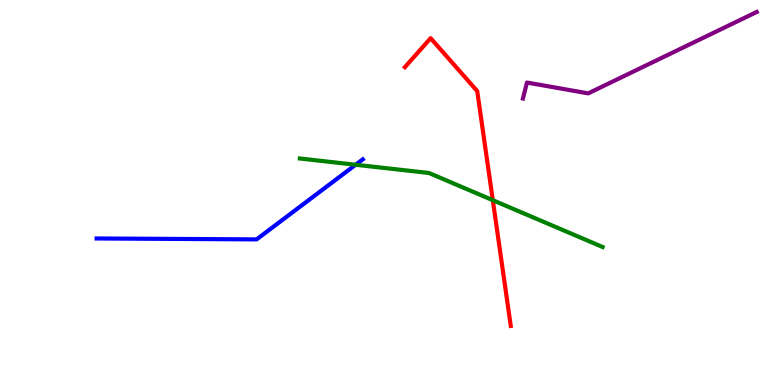[{'lines': ['blue', 'red'], 'intersections': []}, {'lines': ['green', 'red'], 'intersections': [{'x': 6.36, 'y': 4.8}]}, {'lines': ['purple', 'red'], 'intersections': []}, {'lines': ['blue', 'green'], 'intersections': [{'x': 4.59, 'y': 5.72}]}, {'lines': ['blue', 'purple'], 'intersections': []}, {'lines': ['green', 'purple'], 'intersections': []}]